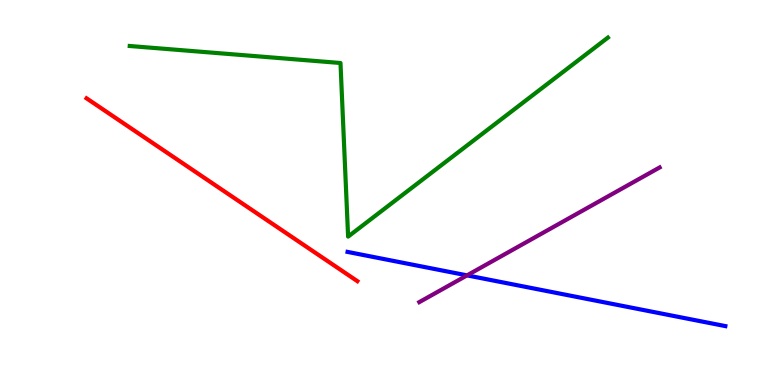[{'lines': ['blue', 'red'], 'intersections': []}, {'lines': ['green', 'red'], 'intersections': []}, {'lines': ['purple', 'red'], 'intersections': []}, {'lines': ['blue', 'green'], 'intersections': []}, {'lines': ['blue', 'purple'], 'intersections': [{'x': 6.03, 'y': 2.85}]}, {'lines': ['green', 'purple'], 'intersections': []}]